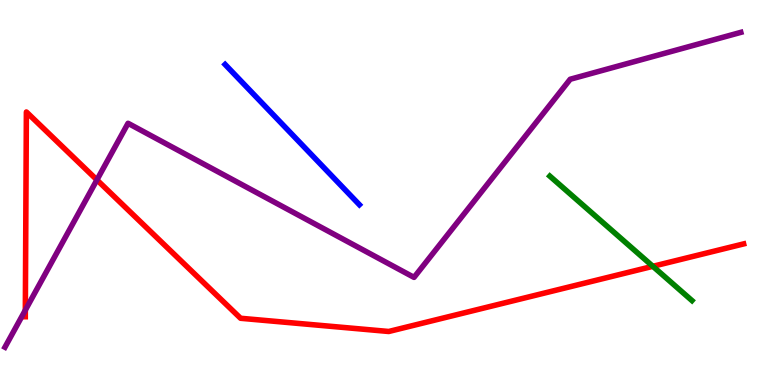[{'lines': ['blue', 'red'], 'intersections': []}, {'lines': ['green', 'red'], 'intersections': [{'x': 8.42, 'y': 3.08}]}, {'lines': ['purple', 'red'], 'intersections': [{'x': 0.327, 'y': 1.94}, {'x': 1.25, 'y': 5.33}]}, {'lines': ['blue', 'green'], 'intersections': []}, {'lines': ['blue', 'purple'], 'intersections': []}, {'lines': ['green', 'purple'], 'intersections': []}]